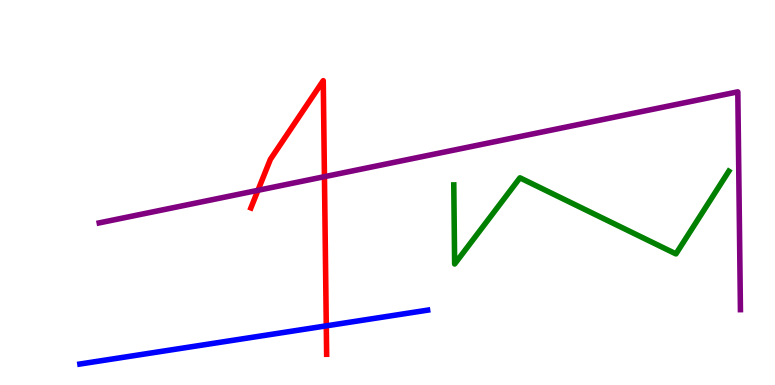[{'lines': ['blue', 'red'], 'intersections': [{'x': 4.21, 'y': 1.54}]}, {'lines': ['green', 'red'], 'intersections': []}, {'lines': ['purple', 'red'], 'intersections': [{'x': 3.33, 'y': 5.06}, {'x': 4.19, 'y': 5.41}]}, {'lines': ['blue', 'green'], 'intersections': []}, {'lines': ['blue', 'purple'], 'intersections': []}, {'lines': ['green', 'purple'], 'intersections': []}]